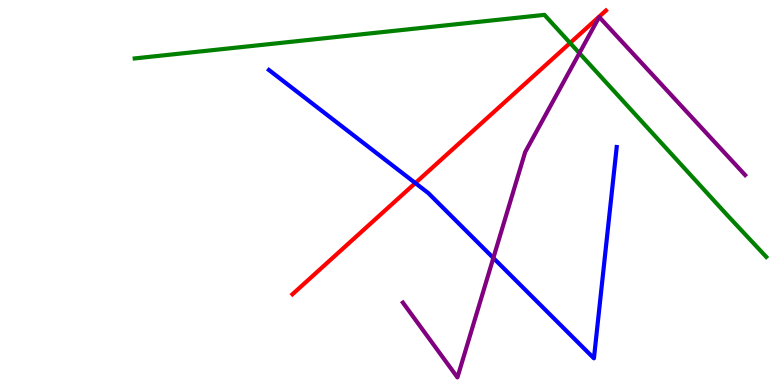[{'lines': ['blue', 'red'], 'intersections': [{'x': 5.36, 'y': 5.25}]}, {'lines': ['green', 'red'], 'intersections': [{'x': 7.36, 'y': 8.88}]}, {'lines': ['purple', 'red'], 'intersections': []}, {'lines': ['blue', 'green'], 'intersections': []}, {'lines': ['blue', 'purple'], 'intersections': [{'x': 6.37, 'y': 3.3}]}, {'lines': ['green', 'purple'], 'intersections': [{'x': 7.48, 'y': 8.62}]}]